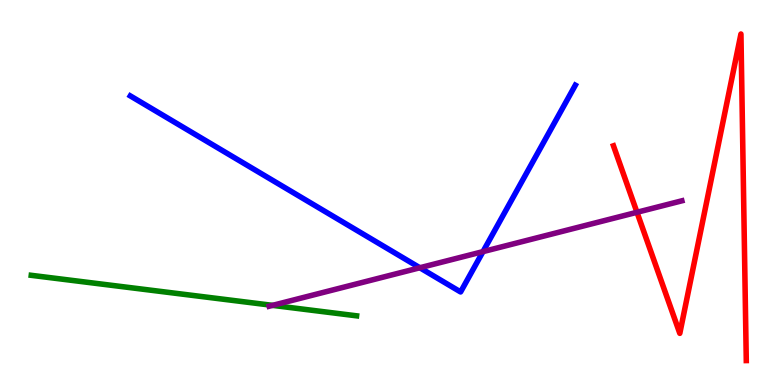[{'lines': ['blue', 'red'], 'intersections': []}, {'lines': ['green', 'red'], 'intersections': []}, {'lines': ['purple', 'red'], 'intersections': [{'x': 8.22, 'y': 4.49}]}, {'lines': ['blue', 'green'], 'intersections': []}, {'lines': ['blue', 'purple'], 'intersections': [{'x': 5.42, 'y': 3.05}, {'x': 6.23, 'y': 3.46}]}, {'lines': ['green', 'purple'], 'intersections': [{'x': 3.52, 'y': 2.07}]}]